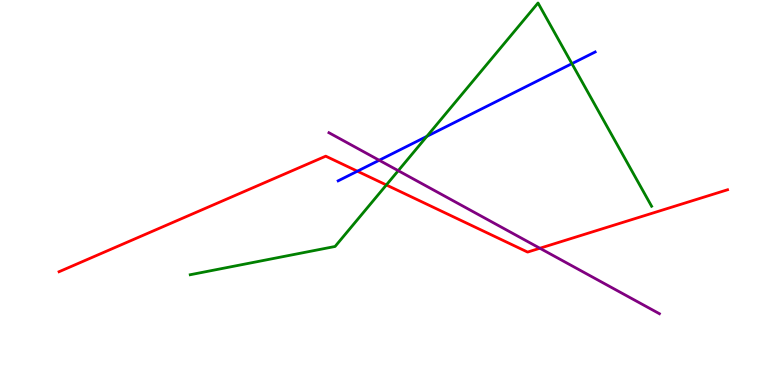[{'lines': ['blue', 'red'], 'intersections': [{'x': 4.61, 'y': 5.55}]}, {'lines': ['green', 'red'], 'intersections': [{'x': 4.99, 'y': 5.2}]}, {'lines': ['purple', 'red'], 'intersections': [{'x': 6.97, 'y': 3.55}]}, {'lines': ['blue', 'green'], 'intersections': [{'x': 5.51, 'y': 6.46}, {'x': 7.38, 'y': 8.35}]}, {'lines': ['blue', 'purple'], 'intersections': [{'x': 4.89, 'y': 5.84}]}, {'lines': ['green', 'purple'], 'intersections': [{'x': 5.14, 'y': 5.57}]}]